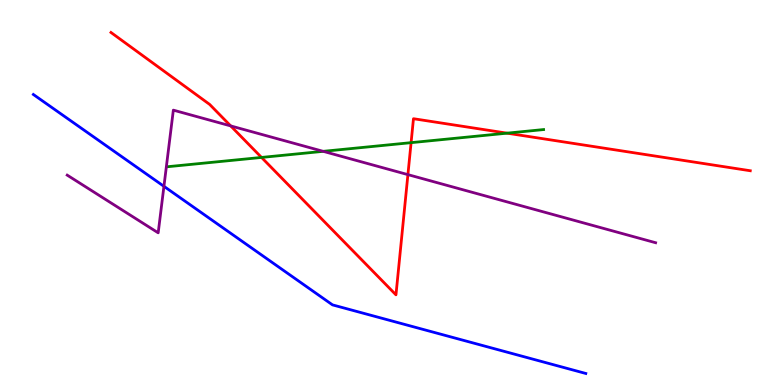[{'lines': ['blue', 'red'], 'intersections': []}, {'lines': ['green', 'red'], 'intersections': [{'x': 3.37, 'y': 5.91}, {'x': 5.3, 'y': 6.29}, {'x': 6.54, 'y': 6.54}]}, {'lines': ['purple', 'red'], 'intersections': [{'x': 2.98, 'y': 6.73}, {'x': 5.26, 'y': 5.46}]}, {'lines': ['blue', 'green'], 'intersections': []}, {'lines': ['blue', 'purple'], 'intersections': [{'x': 2.12, 'y': 5.16}]}, {'lines': ['green', 'purple'], 'intersections': [{'x': 4.17, 'y': 6.07}]}]